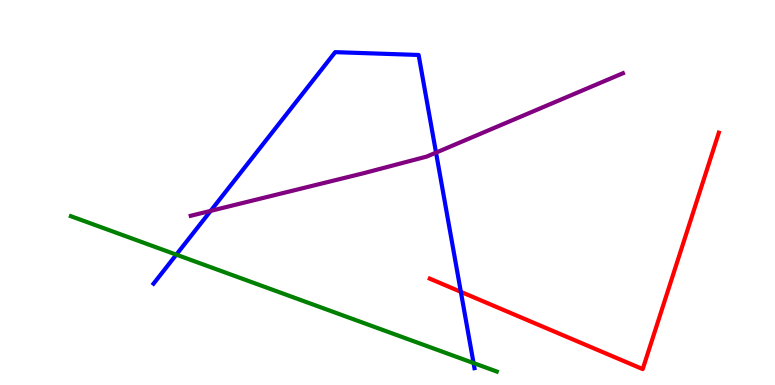[{'lines': ['blue', 'red'], 'intersections': [{'x': 5.95, 'y': 2.42}]}, {'lines': ['green', 'red'], 'intersections': []}, {'lines': ['purple', 'red'], 'intersections': []}, {'lines': ['blue', 'green'], 'intersections': [{'x': 2.27, 'y': 3.39}, {'x': 6.11, 'y': 0.57}]}, {'lines': ['blue', 'purple'], 'intersections': [{'x': 2.72, 'y': 4.52}, {'x': 5.63, 'y': 6.04}]}, {'lines': ['green', 'purple'], 'intersections': []}]